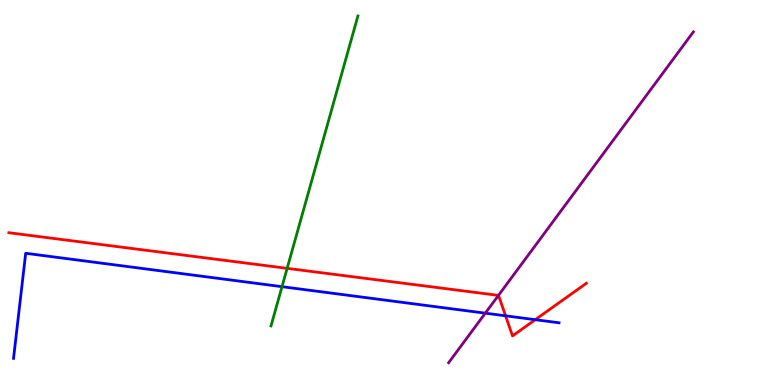[{'lines': ['blue', 'red'], 'intersections': [{'x': 6.52, 'y': 1.8}, {'x': 6.91, 'y': 1.7}]}, {'lines': ['green', 'red'], 'intersections': [{'x': 3.71, 'y': 3.03}]}, {'lines': ['purple', 'red'], 'intersections': [{'x': 6.43, 'y': 2.33}]}, {'lines': ['blue', 'green'], 'intersections': [{'x': 3.64, 'y': 2.55}]}, {'lines': ['blue', 'purple'], 'intersections': [{'x': 6.26, 'y': 1.87}]}, {'lines': ['green', 'purple'], 'intersections': []}]